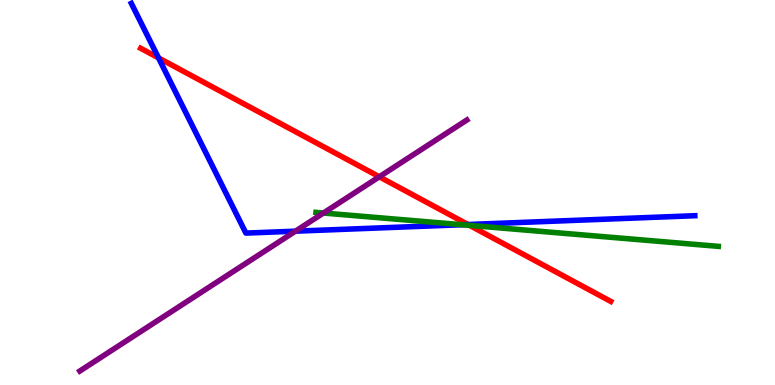[{'lines': ['blue', 'red'], 'intersections': [{'x': 2.05, 'y': 8.5}, {'x': 6.04, 'y': 4.17}]}, {'lines': ['green', 'red'], 'intersections': [{'x': 6.06, 'y': 4.15}]}, {'lines': ['purple', 'red'], 'intersections': [{'x': 4.89, 'y': 5.41}]}, {'lines': ['blue', 'green'], 'intersections': [{'x': 5.96, 'y': 4.16}]}, {'lines': ['blue', 'purple'], 'intersections': [{'x': 3.81, 'y': 4.0}]}, {'lines': ['green', 'purple'], 'intersections': [{'x': 4.17, 'y': 4.47}]}]